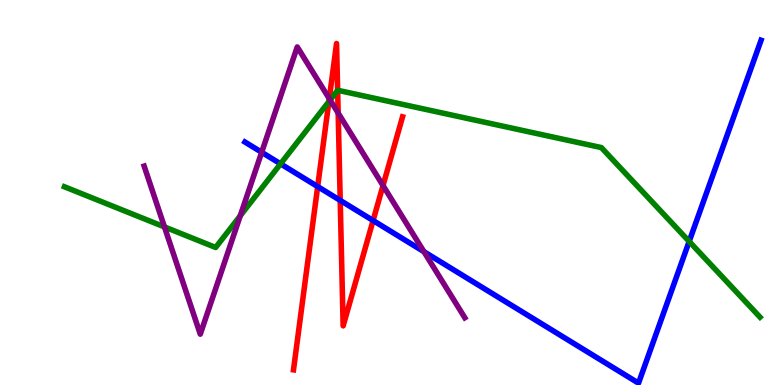[{'lines': ['blue', 'red'], 'intersections': [{'x': 4.1, 'y': 5.15}, {'x': 4.39, 'y': 4.8}, {'x': 4.81, 'y': 4.27}]}, {'lines': ['green', 'red'], 'intersections': [{'x': 4.24, 'y': 7.36}, {'x': 4.36, 'y': 7.65}]}, {'lines': ['purple', 'red'], 'intersections': [{'x': 4.25, 'y': 7.44}, {'x': 4.36, 'y': 7.06}, {'x': 4.94, 'y': 5.18}]}, {'lines': ['blue', 'green'], 'intersections': [{'x': 3.62, 'y': 5.74}, {'x': 8.89, 'y': 3.73}]}, {'lines': ['blue', 'purple'], 'intersections': [{'x': 3.38, 'y': 6.04}, {'x': 5.47, 'y': 3.46}]}, {'lines': ['green', 'purple'], 'intersections': [{'x': 2.12, 'y': 4.11}, {'x': 3.1, 'y': 4.4}, {'x': 4.26, 'y': 7.4}]}]